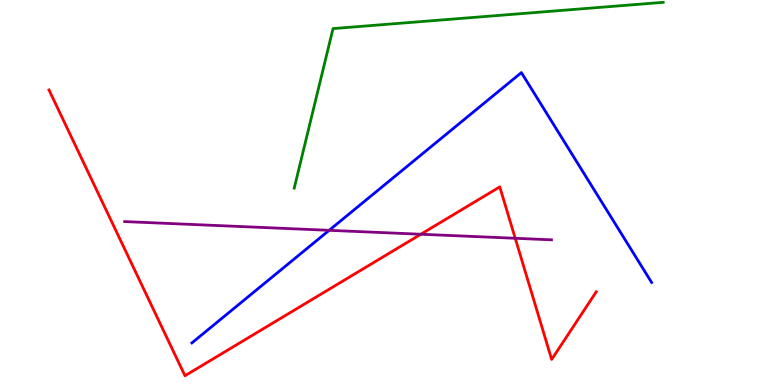[{'lines': ['blue', 'red'], 'intersections': []}, {'lines': ['green', 'red'], 'intersections': []}, {'lines': ['purple', 'red'], 'intersections': [{'x': 5.43, 'y': 3.92}, {'x': 6.65, 'y': 3.81}]}, {'lines': ['blue', 'green'], 'intersections': []}, {'lines': ['blue', 'purple'], 'intersections': [{'x': 4.25, 'y': 4.02}]}, {'lines': ['green', 'purple'], 'intersections': []}]